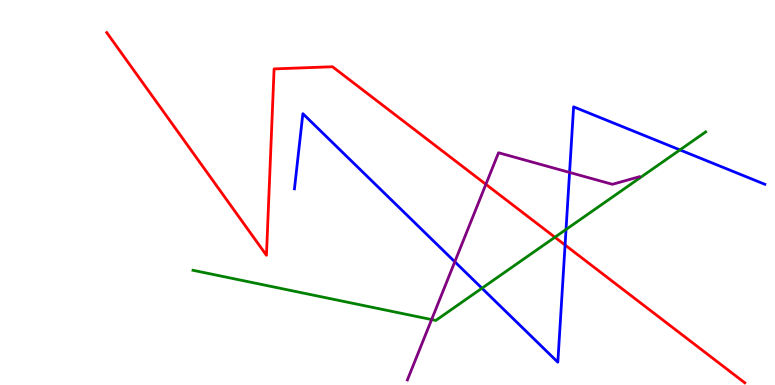[{'lines': ['blue', 'red'], 'intersections': [{'x': 7.29, 'y': 3.64}]}, {'lines': ['green', 'red'], 'intersections': [{'x': 7.16, 'y': 3.84}]}, {'lines': ['purple', 'red'], 'intersections': [{'x': 6.27, 'y': 5.21}]}, {'lines': ['blue', 'green'], 'intersections': [{'x': 6.22, 'y': 2.51}, {'x': 7.3, 'y': 4.04}, {'x': 8.77, 'y': 6.11}]}, {'lines': ['blue', 'purple'], 'intersections': [{'x': 5.87, 'y': 3.2}, {'x': 7.35, 'y': 5.52}]}, {'lines': ['green', 'purple'], 'intersections': [{'x': 5.57, 'y': 1.7}]}]